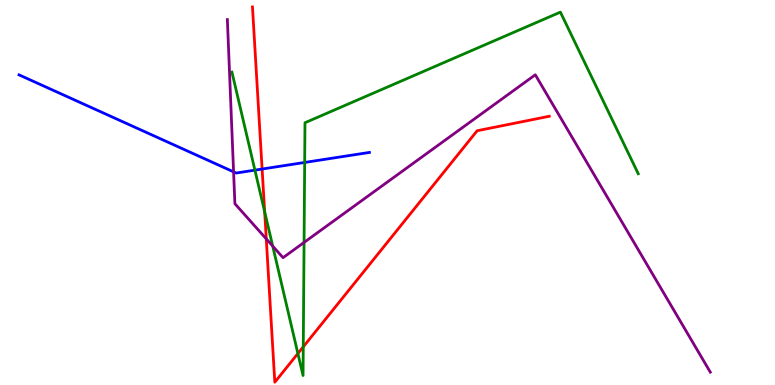[{'lines': ['blue', 'red'], 'intersections': [{'x': 3.38, 'y': 5.61}]}, {'lines': ['green', 'red'], 'intersections': [{'x': 3.41, 'y': 4.5}, {'x': 3.84, 'y': 0.818}, {'x': 3.91, 'y': 0.991}]}, {'lines': ['purple', 'red'], 'intersections': [{'x': 3.44, 'y': 3.8}]}, {'lines': ['blue', 'green'], 'intersections': [{'x': 3.29, 'y': 5.58}, {'x': 3.93, 'y': 5.78}]}, {'lines': ['blue', 'purple'], 'intersections': [{'x': 3.01, 'y': 5.54}]}, {'lines': ['green', 'purple'], 'intersections': [{'x': 3.52, 'y': 3.61}, {'x': 3.92, 'y': 3.7}]}]